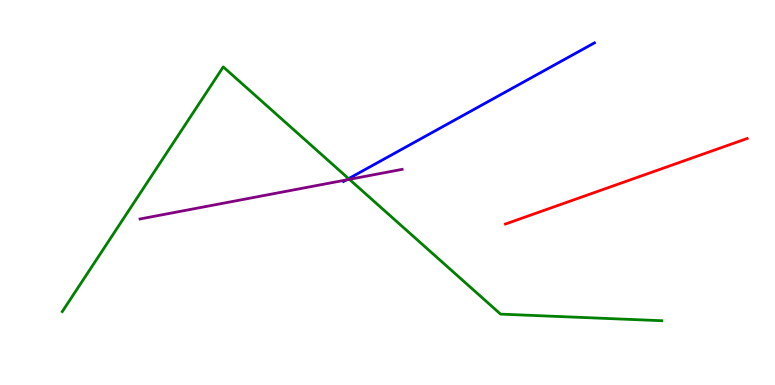[{'lines': ['blue', 'red'], 'intersections': []}, {'lines': ['green', 'red'], 'intersections': []}, {'lines': ['purple', 'red'], 'intersections': []}, {'lines': ['blue', 'green'], 'intersections': [{'x': 4.5, 'y': 5.36}]}, {'lines': ['blue', 'purple'], 'intersections': [{'x': 4.47, 'y': 5.33}]}, {'lines': ['green', 'purple'], 'intersections': [{'x': 4.51, 'y': 5.34}]}]